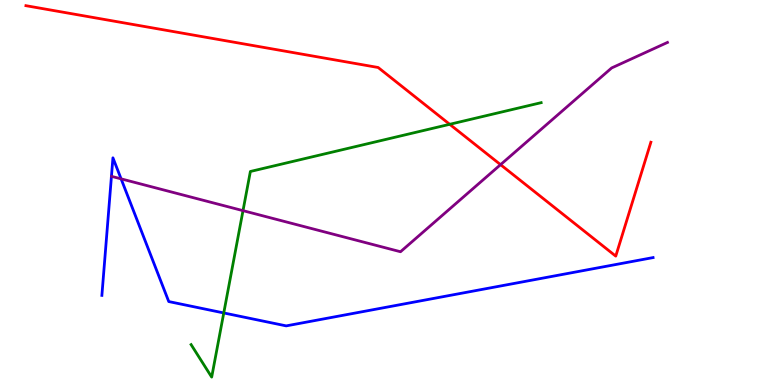[{'lines': ['blue', 'red'], 'intersections': []}, {'lines': ['green', 'red'], 'intersections': [{'x': 5.8, 'y': 6.77}]}, {'lines': ['purple', 'red'], 'intersections': [{'x': 6.46, 'y': 5.72}]}, {'lines': ['blue', 'green'], 'intersections': [{'x': 2.89, 'y': 1.87}]}, {'lines': ['blue', 'purple'], 'intersections': [{'x': 1.56, 'y': 5.35}]}, {'lines': ['green', 'purple'], 'intersections': [{'x': 3.14, 'y': 4.53}]}]